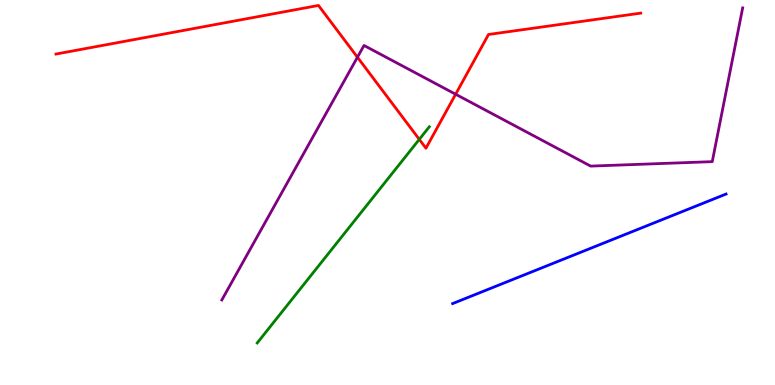[{'lines': ['blue', 'red'], 'intersections': []}, {'lines': ['green', 'red'], 'intersections': [{'x': 5.41, 'y': 6.38}]}, {'lines': ['purple', 'red'], 'intersections': [{'x': 4.61, 'y': 8.51}, {'x': 5.88, 'y': 7.55}]}, {'lines': ['blue', 'green'], 'intersections': []}, {'lines': ['blue', 'purple'], 'intersections': []}, {'lines': ['green', 'purple'], 'intersections': []}]